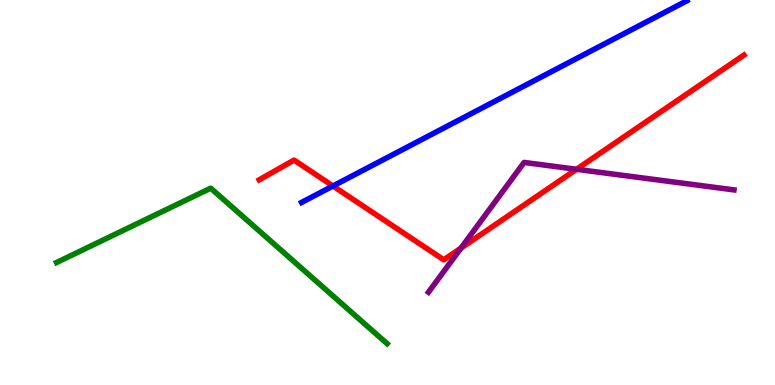[{'lines': ['blue', 'red'], 'intersections': [{'x': 4.3, 'y': 5.17}]}, {'lines': ['green', 'red'], 'intersections': []}, {'lines': ['purple', 'red'], 'intersections': [{'x': 5.95, 'y': 3.56}, {'x': 7.44, 'y': 5.6}]}, {'lines': ['blue', 'green'], 'intersections': []}, {'lines': ['blue', 'purple'], 'intersections': []}, {'lines': ['green', 'purple'], 'intersections': []}]